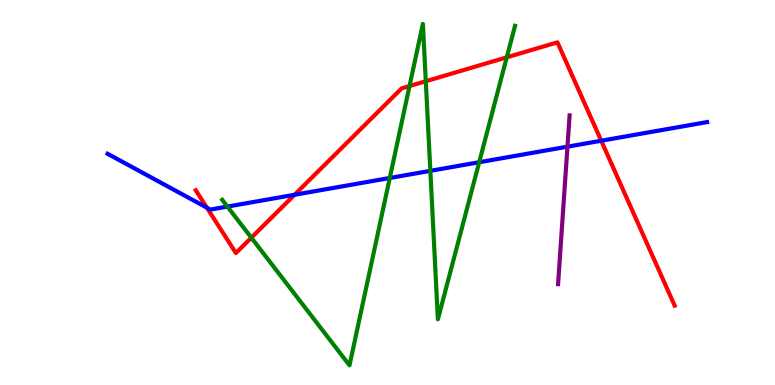[{'lines': ['blue', 'red'], 'intersections': [{'x': 2.67, 'y': 4.61}, {'x': 3.8, 'y': 4.94}, {'x': 7.76, 'y': 6.34}]}, {'lines': ['green', 'red'], 'intersections': [{'x': 3.24, 'y': 3.83}, {'x': 5.28, 'y': 7.77}, {'x': 5.49, 'y': 7.89}, {'x': 6.54, 'y': 8.51}]}, {'lines': ['purple', 'red'], 'intersections': []}, {'lines': ['blue', 'green'], 'intersections': [{'x': 2.93, 'y': 4.63}, {'x': 5.03, 'y': 5.38}, {'x': 5.55, 'y': 5.56}, {'x': 6.18, 'y': 5.79}]}, {'lines': ['blue', 'purple'], 'intersections': [{'x': 7.32, 'y': 6.19}]}, {'lines': ['green', 'purple'], 'intersections': []}]